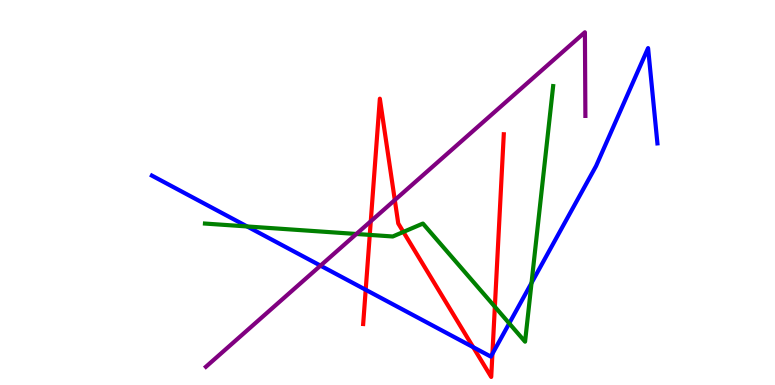[{'lines': ['blue', 'red'], 'intersections': [{'x': 4.72, 'y': 2.47}, {'x': 6.11, 'y': 0.983}, {'x': 6.35, 'y': 0.811}]}, {'lines': ['green', 'red'], 'intersections': [{'x': 4.77, 'y': 3.9}, {'x': 5.2, 'y': 3.98}, {'x': 6.39, 'y': 2.03}]}, {'lines': ['purple', 'red'], 'intersections': [{'x': 4.78, 'y': 4.25}, {'x': 5.09, 'y': 4.8}]}, {'lines': ['blue', 'green'], 'intersections': [{'x': 3.19, 'y': 4.12}, {'x': 6.57, 'y': 1.6}, {'x': 6.86, 'y': 2.65}]}, {'lines': ['blue', 'purple'], 'intersections': [{'x': 4.14, 'y': 3.1}]}, {'lines': ['green', 'purple'], 'intersections': [{'x': 4.6, 'y': 3.92}]}]